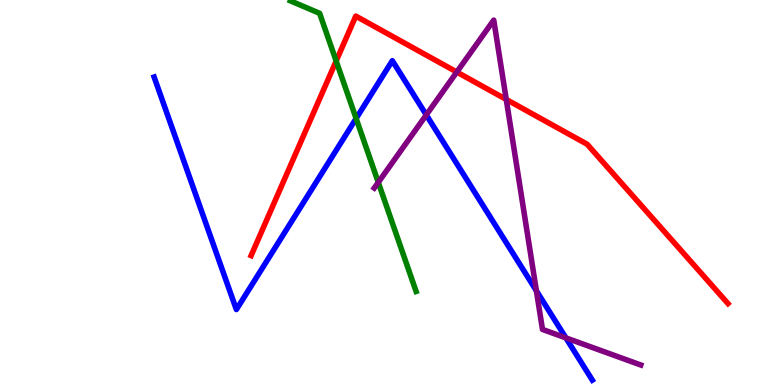[{'lines': ['blue', 'red'], 'intersections': []}, {'lines': ['green', 'red'], 'intersections': [{'x': 4.34, 'y': 8.42}]}, {'lines': ['purple', 'red'], 'intersections': [{'x': 5.89, 'y': 8.13}, {'x': 6.53, 'y': 7.42}]}, {'lines': ['blue', 'green'], 'intersections': [{'x': 4.6, 'y': 6.92}]}, {'lines': ['blue', 'purple'], 'intersections': [{'x': 5.5, 'y': 7.02}, {'x': 6.92, 'y': 2.45}, {'x': 7.3, 'y': 1.22}]}, {'lines': ['green', 'purple'], 'intersections': [{'x': 4.88, 'y': 5.26}]}]